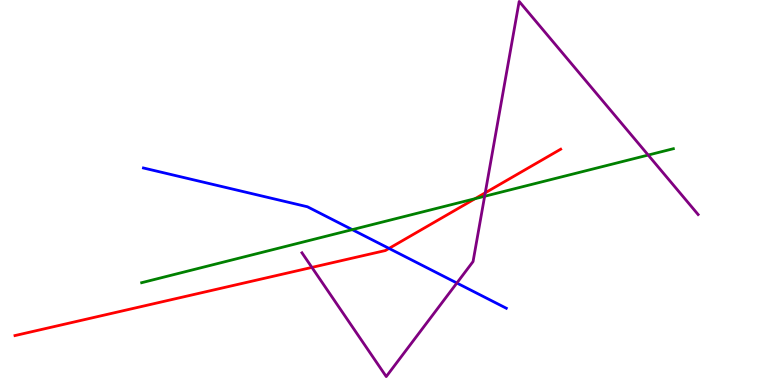[{'lines': ['blue', 'red'], 'intersections': [{'x': 5.02, 'y': 3.55}]}, {'lines': ['green', 'red'], 'intersections': [{'x': 6.13, 'y': 4.84}]}, {'lines': ['purple', 'red'], 'intersections': [{'x': 4.02, 'y': 3.05}, {'x': 6.26, 'y': 4.99}]}, {'lines': ['blue', 'green'], 'intersections': [{'x': 4.55, 'y': 4.04}]}, {'lines': ['blue', 'purple'], 'intersections': [{'x': 5.9, 'y': 2.65}]}, {'lines': ['green', 'purple'], 'intersections': [{'x': 6.25, 'y': 4.9}, {'x': 8.36, 'y': 5.97}]}]